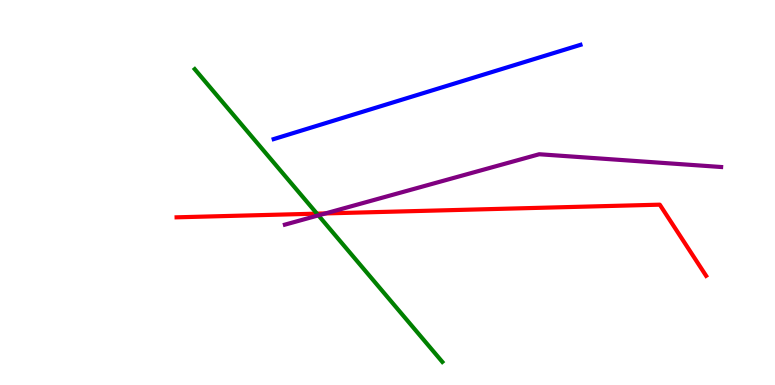[{'lines': ['blue', 'red'], 'intersections': []}, {'lines': ['green', 'red'], 'intersections': [{'x': 4.09, 'y': 4.45}]}, {'lines': ['purple', 'red'], 'intersections': [{'x': 4.2, 'y': 4.46}]}, {'lines': ['blue', 'green'], 'intersections': []}, {'lines': ['blue', 'purple'], 'intersections': []}, {'lines': ['green', 'purple'], 'intersections': [{'x': 4.11, 'y': 4.41}]}]